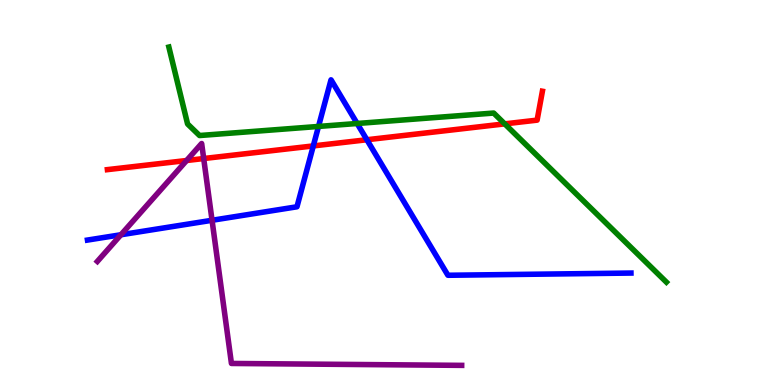[{'lines': ['blue', 'red'], 'intersections': [{'x': 4.04, 'y': 6.21}, {'x': 4.73, 'y': 6.37}]}, {'lines': ['green', 'red'], 'intersections': [{'x': 6.51, 'y': 6.78}]}, {'lines': ['purple', 'red'], 'intersections': [{'x': 2.41, 'y': 5.83}, {'x': 2.63, 'y': 5.88}]}, {'lines': ['blue', 'green'], 'intersections': [{'x': 4.11, 'y': 6.72}, {'x': 4.61, 'y': 6.79}]}, {'lines': ['blue', 'purple'], 'intersections': [{'x': 1.56, 'y': 3.9}, {'x': 2.74, 'y': 4.28}]}, {'lines': ['green', 'purple'], 'intersections': []}]